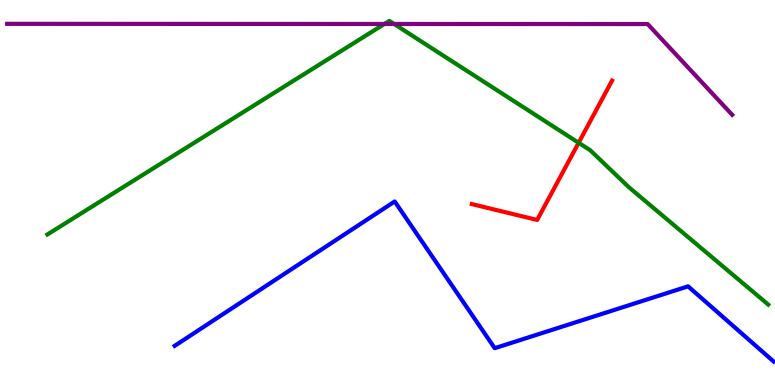[{'lines': ['blue', 'red'], 'intersections': []}, {'lines': ['green', 'red'], 'intersections': [{'x': 7.47, 'y': 6.29}]}, {'lines': ['purple', 'red'], 'intersections': []}, {'lines': ['blue', 'green'], 'intersections': []}, {'lines': ['blue', 'purple'], 'intersections': []}, {'lines': ['green', 'purple'], 'intersections': [{'x': 4.96, 'y': 9.38}, {'x': 5.09, 'y': 9.38}]}]